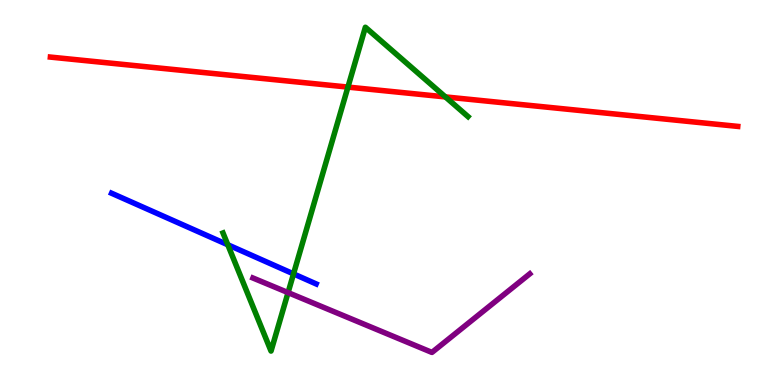[{'lines': ['blue', 'red'], 'intersections': []}, {'lines': ['green', 'red'], 'intersections': [{'x': 4.49, 'y': 7.74}, {'x': 5.75, 'y': 7.48}]}, {'lines': ['purple', 'red'], 'intersections': []}, {'lines': ['blue', 'green'], 'intersections': [{'x': 2.94, 'y': 3.64}, {'x': 3.79, 'y': 2.89}]}, {'lines': ['blue', 'purple'], 'intersections': []}, {'lines': ['green', 'purple'], 'intersections': [{'x': 3.72, 'y': 2.4}]}]